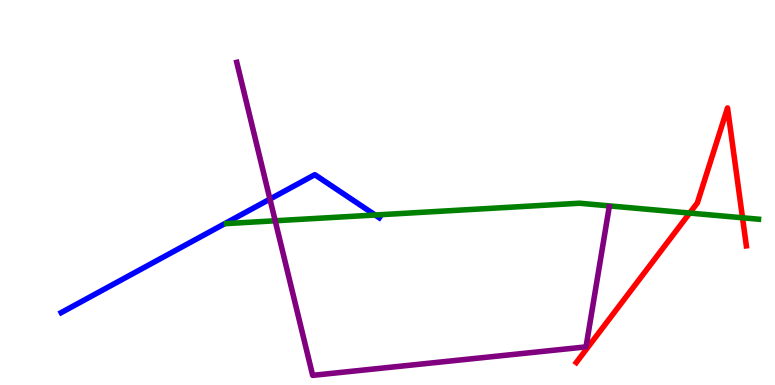[{'lines': ['blue', 'red'], 'intersections': []}, {'lines': ['green', 'red'], 'intersections': [{'x': 8.9, 'y': 4.47}, {'x': 9.58, 'y': 4.34}]}, {'lines': ['purple', 'red'], 'intersections': []}, {'lines': ['blue', 'green'], 'intersections': [{'x': 4.84, 'y': 4.42}]}, {'lines': ['blue', 'purple'], 'intersections': [{'x': 3.48, 'y': 4.83}]}, {'lines': ['green', 'purple'], 'intersections': [{'x': 3.55, 'y': 4.27}]}]